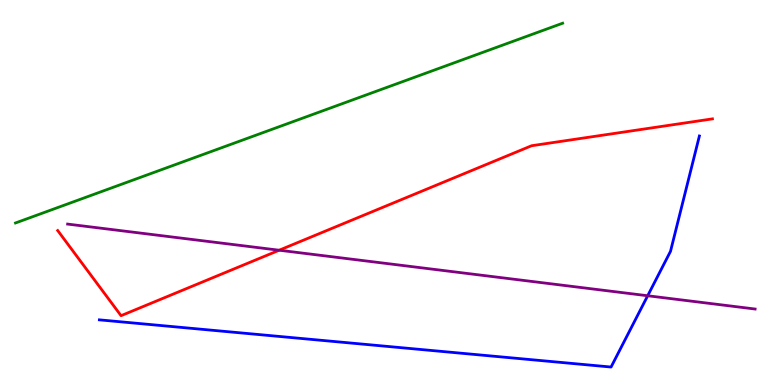[{'lines': ['blue', 'red'], 'intersections': []}, {'lines': ['green', 'red'], 'intersections': []}, {'lines': ['purple', 'red'], 'intersections': [{'x': 3.6, 'y': 3.5}]}, {'lines': ['blue', 'green'], 'intersections': []}, {'lines': ['blue', 'purple'], 'intersections': [{'x': 8.36, 'y': 2.32}]}, {'lines': ['green', 'purple'], 'intersections': []}]